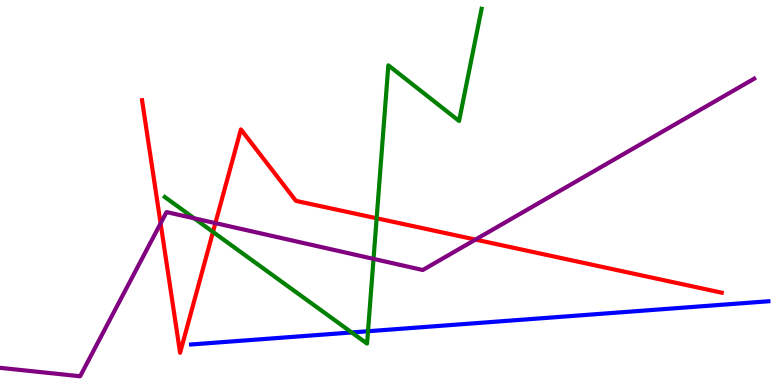[{'lines': ['blue', 'red'], 'intersections': []}, {'lines': ['green', 'red'], 'intersections': [{'x': 2.75, 'y': 3.98}, {'x': 4.86, 'y': 4.33}]}, {'lines': ['purple', 'red'], 'intersections': [{'x': 2.07, 'y': 4.2}, {'x': 2.78, 'y': 4.2}, {'x': 6.14, 'y': 3.78}]}, {'lines': ['blue', 'green'], 'intersections': [{'x': 4.54, 'y': 1.36}, {'x': 4.75, 'y': 1.4}]}, {'lines': ['blue', 'purple'], 'intersections': []}, {'lines': ['green', 'purple'], 'intersections': [{'x': 2.51, 'y': 4.33}, {'x': 4.82, 'y': 3.28}]}]